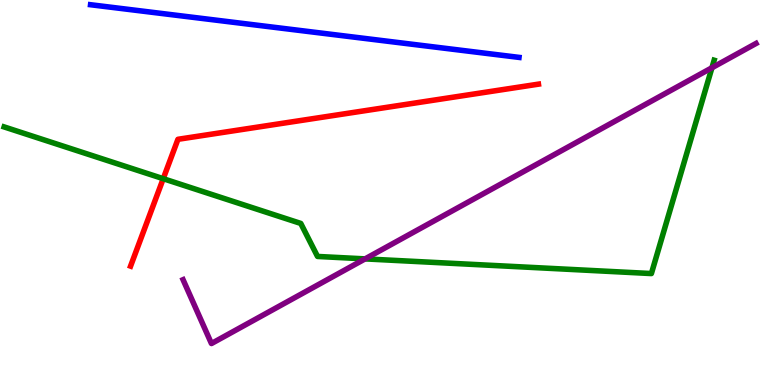[{'lines': ['blue', 'red'], 'intersections': []}, {'lines': ['green', 'red'], 'intersections': [{'x': 2.11, 'y': 5.36}]}, {'lines': ['purple', 'red'], 'intersections': []}, {'lines': ['blue', 'green'], 'intersections': []}, {'lines': ['blue', 'purple'], 'intersections': []}, {'lines': ['green', 'purple'], 'intersections': [{'x': 4.71, 'y': 3.28}, {'x': 9.19, 'y': 8.24}]}]